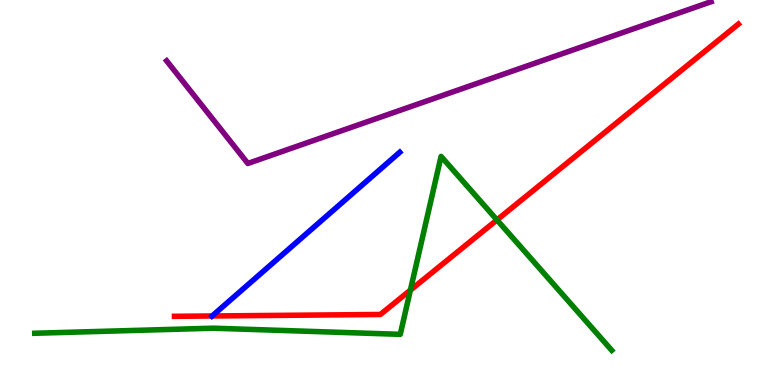[{'lines': ['blue', 'red'], 'intersections': [{'x': 2.74, 'y': 1.79}]}, {'lines': ['green', 'red'], 'intersections': [{'x': 5.3, 'y': 2.46}, {'x': 6.41, 'y': 4.29}]}, {'lines': ['purple', 'red'], 'intersections': []}, {'lines': ['blue', 'green'], 'intersections': []}, {'lines': ['blue', 'purple'], 'intersections': []}, {'lines': ['green', 'purple'], 'intersections': []}]